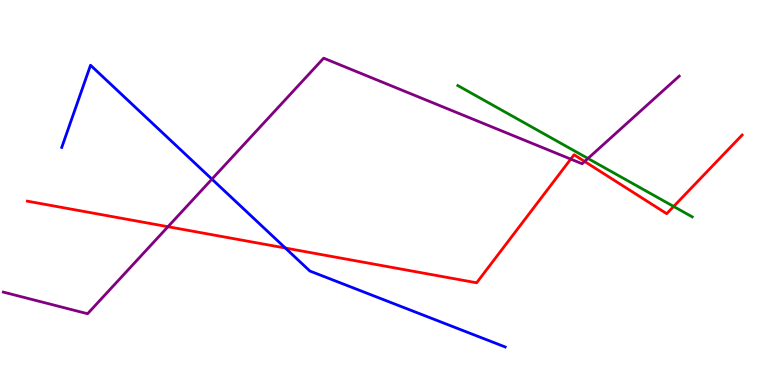[{'lines': ['blue', 'red'], 'intersections': [{'x': 3.68, 'y': 3.56}]}, {'lines': ['green', 'red'], 'intersections': [{'x': 8.69, 'y': 4.64}]}, {'lines': ['purple', 'red'], 'intersections': [{'x': 2.17, 'y': 4.11}, {'x': 7.36, 'y': 5.87}, {'x': 7.54, 'y': 5.81}]}, {'lines': ['blue', 'green'], 'intersections': []}, {'lines': ['blue', 'purple'], 'intersections': [{'x': 2.73, 'y': 5.35}]}, {'lines': ['green', 'purple'], 'intersections': [{'x': 7.59, 'y': 5.88}]}]